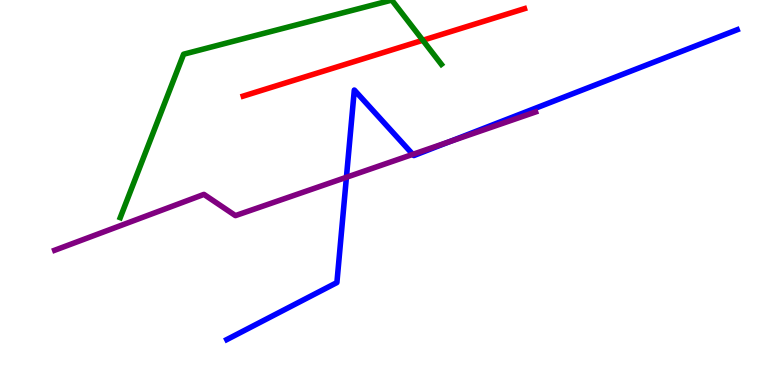[{'lines': ['blue', 'red'], 'intersections': []}, {'lines': ['green', 'red'], 'intersections': [{'x': 5.46, 'y': 8.95}]}, {'lines': ['purple', 'red'], 'intersections': []}, {'lines': ['blue', 'green'], 'intersections': []}, {'lines': ['blue', 'purple'], 'intersections': [{'x': 4.47, 'y': 5.4}, {'x': 5.33, 'y': 5.99}, {'x': 5.8, 'y': 6.32}]}, {'lines': ['green', 'purple'], 'intersections': []}]